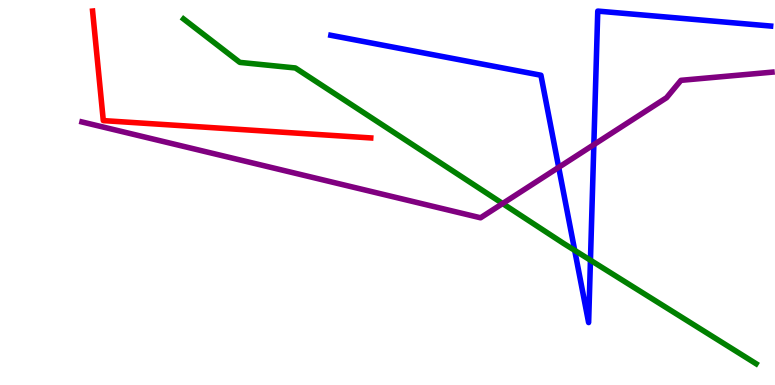[{'lines': ['blue', 'red'], 'intersections': []}, {'lines': ['green', 'red'], 'intersections': []}, {'lines': ['purple', 'red'], 'intersections': []}, {'lines': ['blue', 'green'], 'intersections': [{'x': 7.42, 'y': 3.5}, {'x': 7.62, 'y': 3.24}]}, {'lines': ['blue', 'purple'], 'intersections': [{'x': 7.21, 'y': 5.65}, {'x': 7.66, 'y': 6.24}]}, {'lines': ['green', 'purple'], 'intersections': [{'x': 6.49, 'y': 4.71}]}]